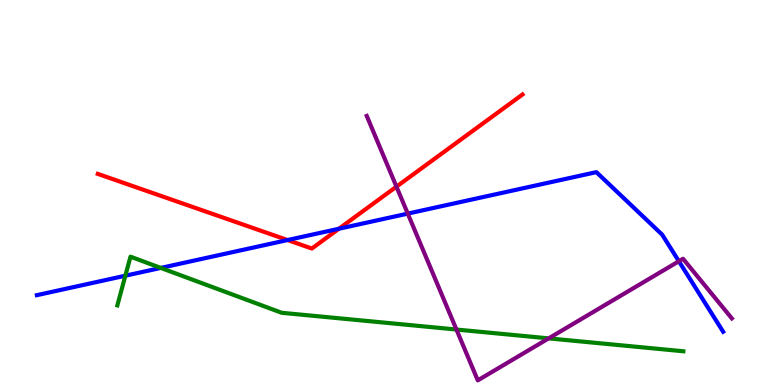[{'lines': ['blue', 'red'], 'intersections': [{'x': 3.71, 'y': 3.76}, {'x': 4.37, 'y': 4.06}]}, {'lines': ['green', 'red'], 'intersections': []}, {'lines': ['purple', 'red'], 'intersections': [{'x': 5.12, 'y': 5.15}]}, {'lines': ['blue', 'green'], 'intersections': [{'x': 1.62, 'y': 2.84}, {'x': 2.07, 'y': 3.04}]}, {'lines': ['blue', 'purple'], 'intersections': [{'x': 5.26, 'y': 4.45}, {'x': 8.76, 'y': 3.21}]}, {'lines': ['green', 'purple'], 'intersections': [{'x': 5.89, 'y': 1.44}, {'x': 7.08, 'y': 1.21}]}]